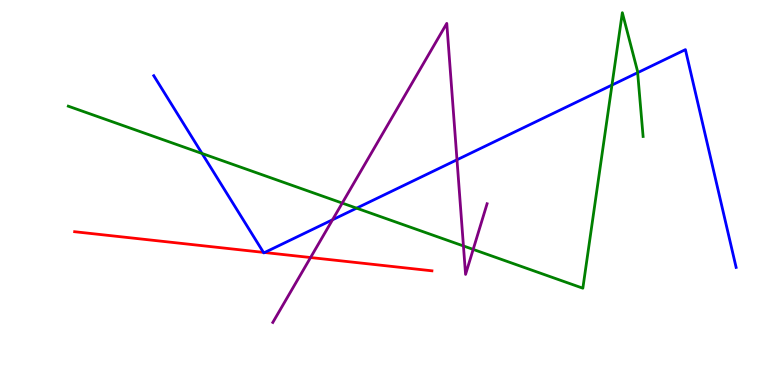[{'lines': ['blue', 'red'], 'intersections': [{'x': 3.4, 'y': 3.44}, {'x': 3.41, 'y': 3.44}]}, {'lines': ['green', 'red'], 'intersections': []}, {'lines': ['purple', 'red'], 'intersections': [{'x': 4.01, 'y': 3.31}]}, {'lines': ['blue', 'green'], 'intersections': [{'x': 2.61, 'y': 6.01}, {'x': 4.6, 'y': 4.59}, {'x': 7.9, 'y': 7.79}, {'x': 8.23, 'y': 8.11}]}, {'lines': ['blue', 'purple'], 'intersections': [{'x': 4.29, 'y': 4.29}, {'x': 5.9, 'y': 5.85}]}, {'lines': ['green', 'purple'], 'intersections': [{'x': 4.42, 'y': 4.73}, {'x': 5.98, 'y': 3.61}, {'x': 6.11, 'y': 3.52}]}]